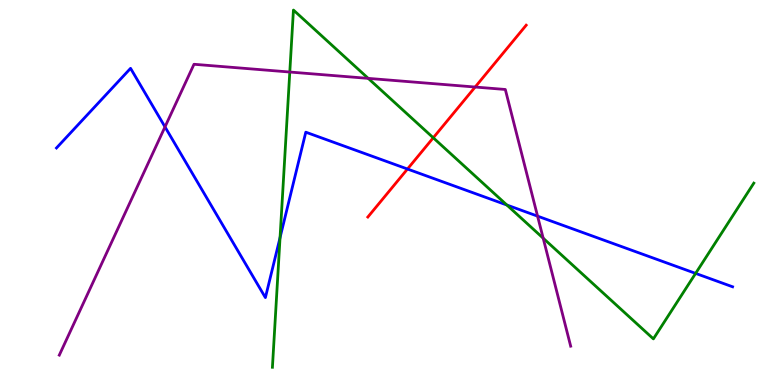[{'lines': ['blue', 'red'], 'intersections': [{'x': 5.26, 'y': 5.61}]}, {'lines': ['green', 'red'], 'intersections': [{'x': 5.59, 'y': 6.42}]}, {'lines': ['purple', 'red'], 'intersections': [{'x': 6.13, 'y': 7.74}]}, {'lines': ['blue', 'green'], 'intersections': [{'x': 3.61, 'y': 3.83}, {'x': 6.54, 'y': 4.67}, {'x': 8.98, 'y': 2.9}]}, {'lines': ['blue', 'purple'], 'intersections': [{'x': 2.13, 'y': 6.7}, {'x': 6.94, 'y': 4.39}]}, {'lines': ['green', 'purple'], 'intersections': [{'x': 3.74, 'y': 8.13}, {'x': 4.75, 'y': 7.96}, {'x': 7.01, 'y': 3.81}]}]